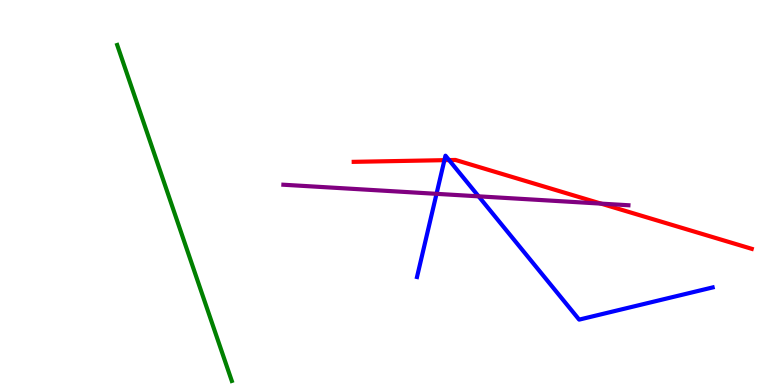[{'lines': ['blue', 'red'], 'intersections': [{'x': 5.73, 'y': 5.84}, {'x': 5.79, 'y': 5.84}]}, {'lines': ['green', 'red'], 'intersections': []}, {'lines': ['purple', 'red'], 'intersections': [{'x': 7.76, 'y': 4.71}]}, {'lines': ['blue', 'green'], 'intersections': []}, {'lines': ['blue', 'purple'], 'intersections': [{'x': 5.63, 'y': 4.97}, {'x': 6.18, 'y': 4.9}]}, {'lines': ['green', 'purple'], 'intersections': []}]